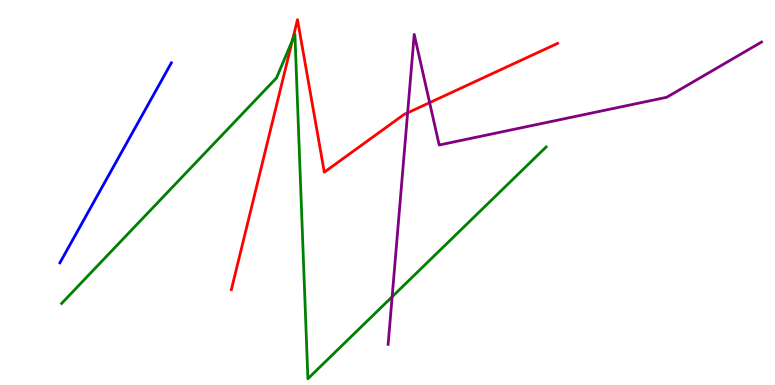[{'lines': ['blue', 'red'], 'intersections': []}, {'lines': ['green', 'red'], 'intersections': [{'x': 3.77, 'y': 8.96}]}, {'lines': ['purple', 'red'], 'intersections': [{'x': 5.26, 'y': 7.07}, {'x': 5.54, 'y': 7.33}]}, {'lines': ['blue', 'green'], 'intersections': []}, {'lines': ['blue', 'purple'], 'intersections': []}, {'lines': ['green', 'purple'], 'intersections': [{'x': 5.06, 'y': 2.29}]}]